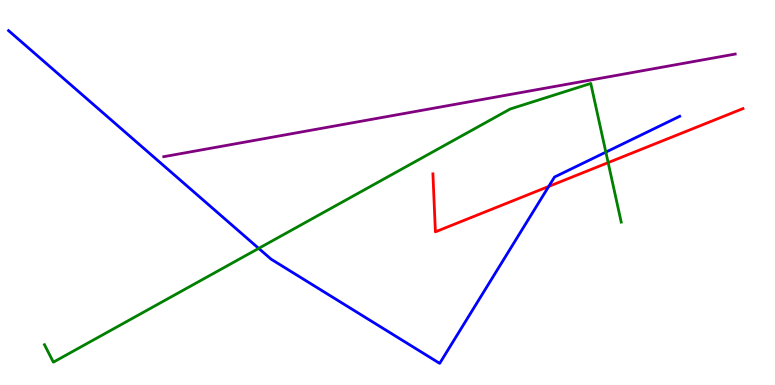[{'lines': ['blue', 'red'], 'intersections': [{'x': 7.08, 'y': 5.16}]}, {'lines': ['green', 'red'], 'intersections': [{'x': 7.85, 'y': 5.78}]}, {'lines': ['purple', 'red'], 'intersections': []}, {'lines': ['blue', 'green'], 'intersections': [{'x': 3.34, 'y': 3.55}, {'x': 7.82, 'y': 6.05}]}, {'lines': ['blue', 'purple'], 'intersections': []}, {'lines': ['green', 'purple'], 'intersections': []}]